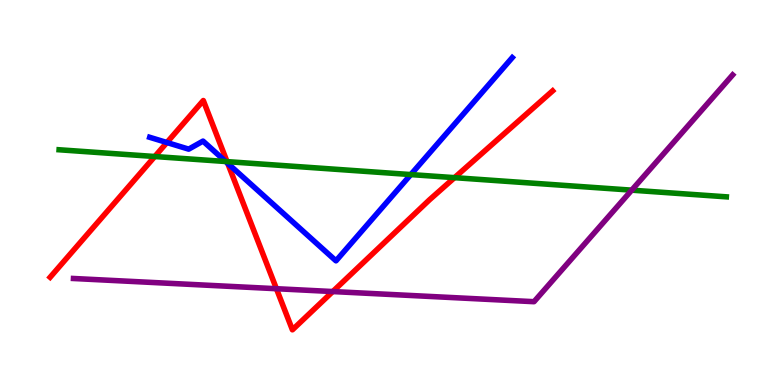[{'lines': ['blue', 'red'], 'intersections': [{'x': 2.15, 'y': 6.3}, {'x': 2.94, 'y': 5.76}]}, {'lines': ['green', 'red'], 'intersections': [{'x': 2.0, 'y': 5.93}, {'x': 2.93, 'y': 5.8}, {'x': 5.86, 'y': 5.39}]}, {'lines': ['purple', 'red'], 'intersections': [{'x': 3.57, 'y': 2.5}, {'x': 4.29, 'y': 2.43}]}, {'lines': ['blue', 'green'], 'intersections': [{'x': 2.91, 'y': 5.8}, {'x': 5.3, 'y': 5.47}]}, {'lines': ['blue', 'purple'], 'intersections': []}, {'lines': ['green', 'purple'], 'intersections': [{'x': 8.15, 'y': 5.06}]}]